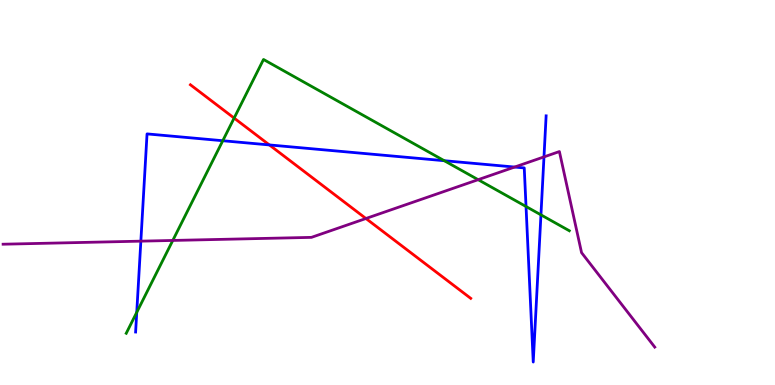[{'lines': ['blue', 'red'], 'intersections': [{'x': 3.48, 'y': 6.24}]}, {'lines': ['green', 'red'], 'intersections': [{'x': 3.02, 'y': 6.93}]}, {'lines': ['purple', 'red'], 'intersections': [{'x': 4.72, 'y': 4.32}]}, {'lines': ['blue', 'green'], 'intersections': [{'x': 1.76, 'y': 1.89}, {'x': 2.87, 'y': 6.34}, {'x': 5.73, 'y': 5.83}, {'x': 6.79, 'y': 4.64}, {'x': 6.98, 'y': 4.42}]}, {'lines': ['blue', 'purple'], 'intersections': [{'x': 1.82, 'y': 3.74}, {'x': 6.64, 'y': 5.66}, {'x': 7.02, 'y': 5.92}]}, {'lines': ['green', 'purple'], 'intersections': [{'x': 2.23, 'y': 3.75}, {'x': 6.17, 'y': 5.33}]}]